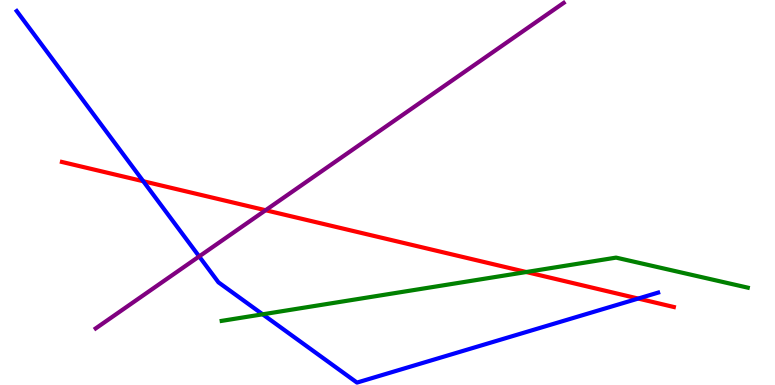[{'lines': ['blue', 'red'], 'intersections': [{'x': 1.85, 'y': 5.29}, {'x': 8.24, 'y': 2.25}]}, {'lines': ['green', 'red'], 'intersections': [{'x': 6.79, 'y': 2.93}]}, {'lines': ['purple', 'red'], 'intersections': [{'x': 3.43, 'y': 4.54}]}, {'lines': ['blue', 'green'], 'intersections': [{'x': 3.39, 'y': 1.84}]}, {'lines': ['blue', 'purple'], 'intersections': [{'x': 2.57, 'y': 3.34}]}, {'lines': ['green', 'purple'], 'intersections': []}]